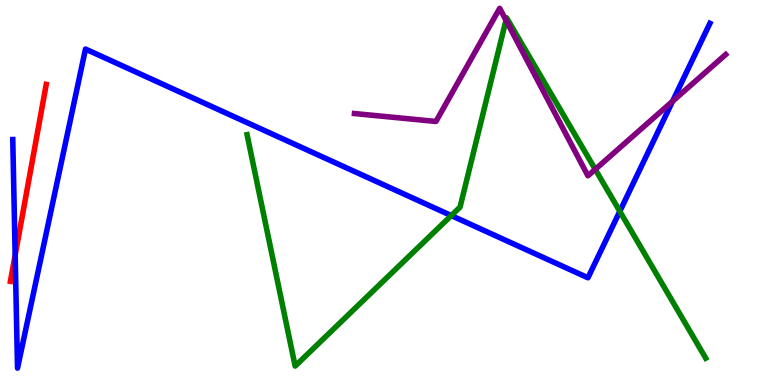[{'lines': ['blue', 'red'], 'intersections': [{'x': 0.196, 'y': 3.37}]}, {'lines': ['green', 'red'], 'intersections': []}, {'lines': ['purple', 'red'], 'intersections': []}, {'lines': ['blue', 'green'], 'intersections': [{'x': 5.82, 'y': 4.4}, {'x': 8.0, 'y': 4.51}]}, {'lines': ['blue', 'purple'], 'intersections': [{'x': 8.68, 'y': 7.37}]}, {'lines': ['green', 'purple'], 'intersections': [{'x': 6.53, 'y': 9.47}, {'x': 7.68, 'y': 5.6}]}]